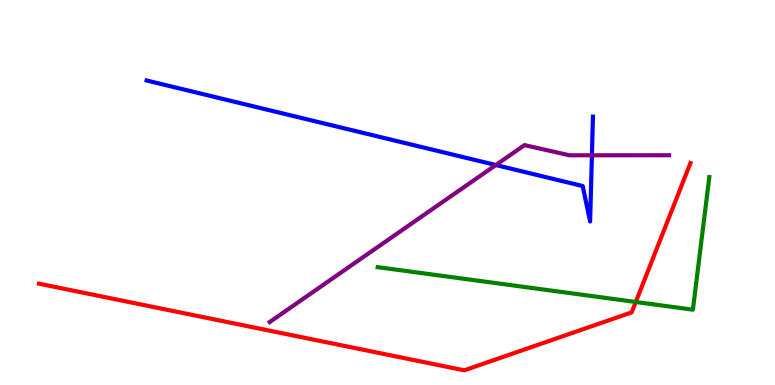[{'lines': ['blue', 'red'], 'intersections': []}, {'lines': ['green', 'red'], 'intersections': [{'x': 8.2, 'y': 2.16}]}, {'lines': ['purple', 'red'], 'intersections': []}, {'lines': ['blue', 'green'], 'intersections': []}, {'lines': ['blue', 'purple'], 'intersections': [{'x': 6.4, 'y': 5.71}, {'x': 7.64, 'y': 5.97}]}, {'lines': ['green', 'purple'], 'intersections': []}]